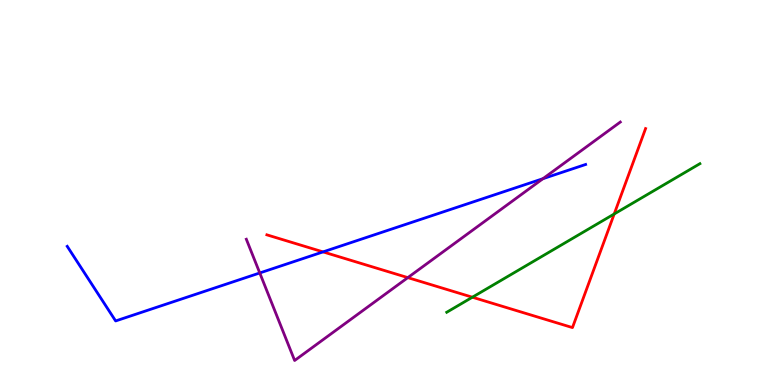[{'lines': ['blue', 'red'], 'intersections': [{'x': 4.17, 'y': 3.46}]}, {'lines': ['green', 'red'], 'intersections': [{'x': 6.1, 'y': 2.28}, {'x': 7.93, 'y': 4.44}]}, {'lines': ['purple', 'red'], 'intersections': [{'x': 5.26, 'y': 2.79}]}, {'lines': ['blue', 'green'], 'intersections': []}, {'lines': ['blue', 'purple'], 'intersections': [{'x': 3.35, 'y': 2.91}, {'x': 7.01, 'y': 5.36}]}, {'lines': ['green', 'purple'], 'intersections': []}]